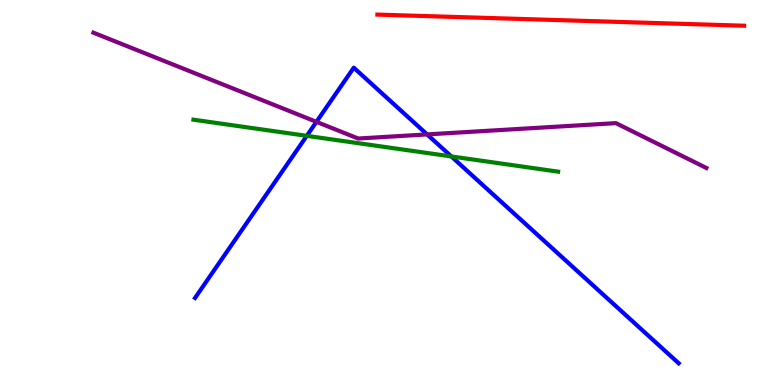[{'lines': ['blue', 'red'], 'intersections': []}, {'lines': ['green', 'red'], 'intersections': []}, {'lines': ['purple', 'red'], 'intersections': []}, {'lines': ['blue', 'green'], 'intersections': [{'x': 3.96, 'y': 6.47}, {'x': 5.82, 'y': 5.94}]}, {'lines': ['blue', 'purple'], 'intersections': [{'x': 4.08, 'y': 6.84}, {'x': 5.51, 'y': 6.51}]}, {'lines': ['green', 'purple'], 'intersections': []}]